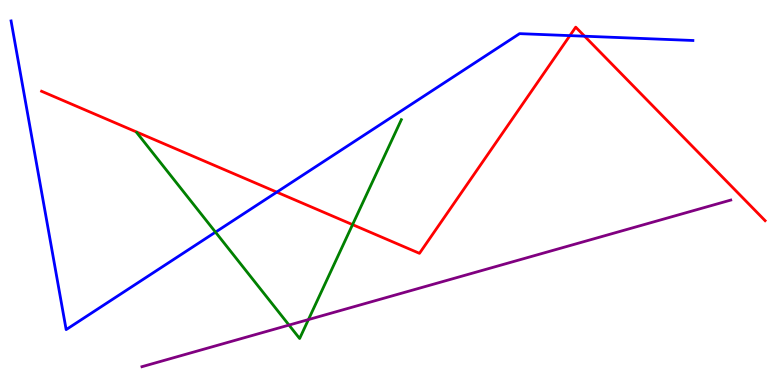[{'lines': ['blue', 'red'], 'intersections': [{'x': 3.57, 'y': 5.01}, {'x': 7.35, 'y': 9.07}, {'x': 7.54, 'y': 9.06}]}, {'lines': ['green', 'red'], 'intersections': [{'x': 4.55, 'y': 4.17}]}, {'lines': ['purple', 'red'], 'intersections': []}, {'lines': ['blue', 'green'], 'intersections': [{'x': 2.78, 'y': 3.97}]}, {'lines': ['blue', 'purple'], 'intersections': []}, {'lines': ['green', 'purple'], 'intersections': [{'x': 3.73, 'y': 1.56}, {'x': 3.98, 'y': 1.7}]}]